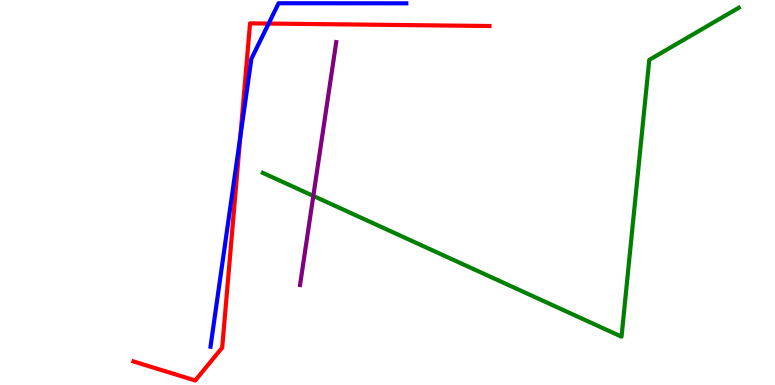[{'lines': ['blue', 'red'], 'intersections': [{'x': 3.1, 'y': 6.45}, {'x': 3.47, 'y': 9.39}]}, {'lines': ['green', 'red'], 'intersections': []}, {'lines': ['purple', 'red'], 'intersections': []}, {'lines': ['blue', 'green'], 'intersections': []}, {'lines': ['blue', 'purple'], 'intersections': []}, {'lines': ['green', 'purple'], 'intersections': [{'x': 4.04, 'y': 4.91}]}]